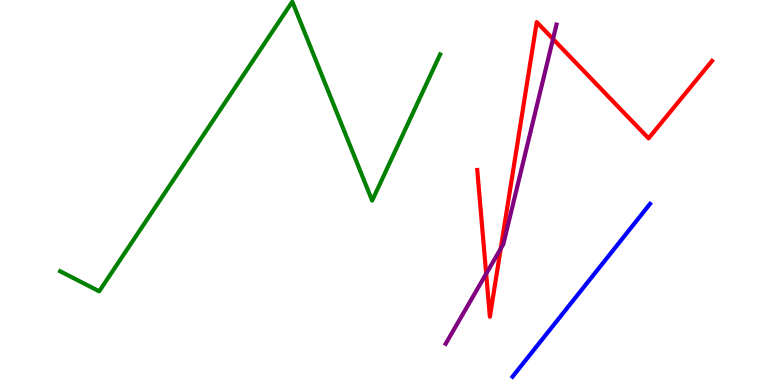[{'lines': ['blue', 'red'], 'intersections': []}, {'lines': ['green', 'red'], 'intersections': []}, {'lines': ['purple', 'red'], 'intersections': [{'x': 6.27, 'y': 2.89}, {'x': 6.46, 'y': 3.54}, {'x': 7.14, 'y': 8.99}]}, {'lines': ['blue', 'green'], 'intersections': []}, {'lines': ['blue', 'purple'], 'intersections': []}, {'lines': ['green', 'purple'], 'intersections': []}]